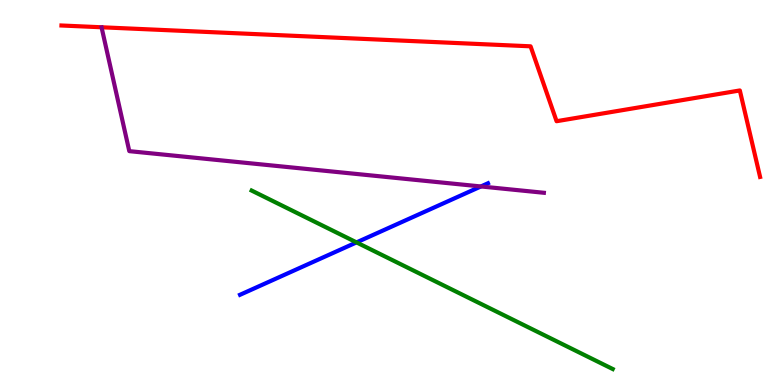[{'lines': ['blue', 'red'], 'intersections': []}, {'lines': ['green', 'red'], 'intersections': []}, {'lines': ['purple', 'red'], 'intersections': []}, {'lines': ['blue', 'green'], 'intersections': [{'x': 4.6, 'y': 3.7}]}, {'lines': ['blue', 'purple'], 'intersections': [{'x': 6.21, 'y': 5.16}]}, {'lines': ['green', 'purple'], 'intersections': []}]